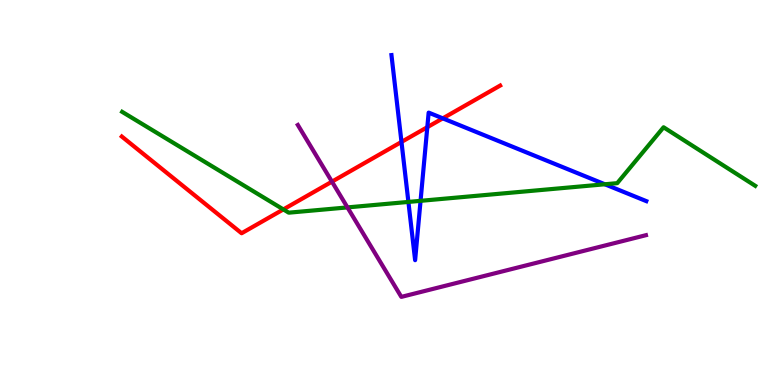[{'lines': ['blue', 'red'], 'intersections': [{'x': 5.18, 'y': 6.31}, {'x': 5.51, 'y': 6.7}, {'x': 5.71, 'y': 6.93}]}, {'lines': ['green', 'red'], 'intersections': [{'x': 3.66, 'y': 4.56}]}, {'lines': ['purple', 'red'], 'intersections': [{'x': 4.28, 'y': 5.28}]}, {'lines': ['blue', 'green'], 'intersections': [{'x': 5.27, 'y': 4.76}, {'x': 5.43, 'y': 4.78}, {'x': 7.8, 'y': 5.21}]}, {'lines': ['blue', 'purple'], 'intersections': []}, {'lines': ['green', 'purple'], 'intersections': [{'x': 4.48, 'y': 4.61}]}]